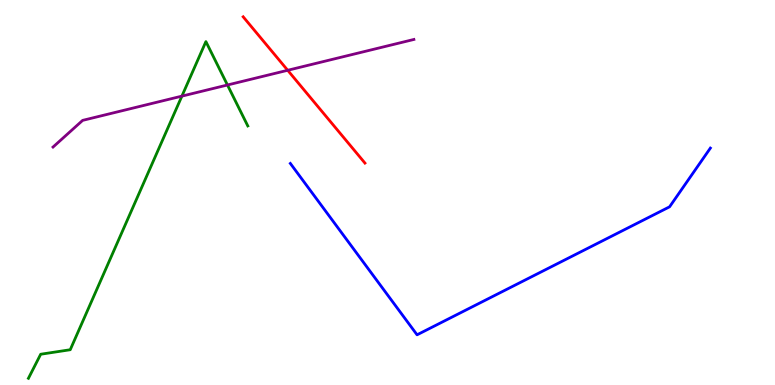[{'lines': ['blue', 'red'], 'intersections': []}, {'lines': ['green', 'red'], 'intersections': []}, {'lines': ['purple', 'red'], 'intersections': [{'x': 3.71, 'y': 8.17}]}, {'lines': ['blue', 'green'], 'intersections': []}, {'lines': ['blue', 'purple'], 'intersections': []}, {'lines': ['green', 'purple'], 'intersections': [{'x': 2.35, 'y': 7.5}, {'x': 2.93, 'y': 7.79}]}]